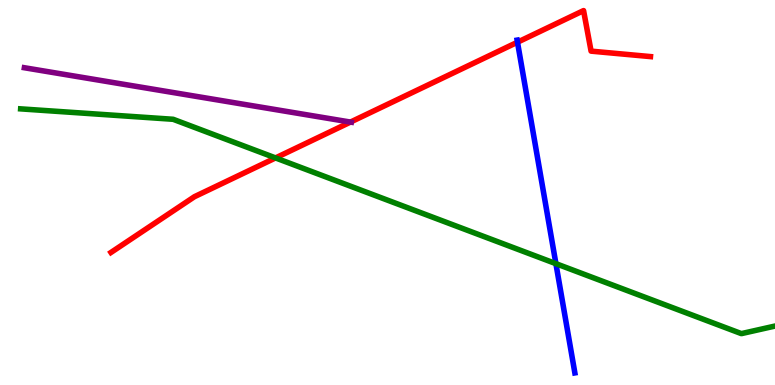[{'lines': ['blue', 'red'], 'intersections': [{'x': 6.68, 'y': 8.9}]}, {'lines': ['green', 'red'], 'intersections': [{'x': 3.56, 'y': 5.9}]}, {'lines': ['purple', 'red'], 'intersections': [{'x': 4.52, 'y': 6.83}]}, {'lines': ['blue', 'green'], 'intersections': [{'x': 7.17, 'y': 3.15}]}, {'lines': ['blue', 'purple'], 'intersections': []}, {'lines': ['green', 'purple'], 'intersections': []}]